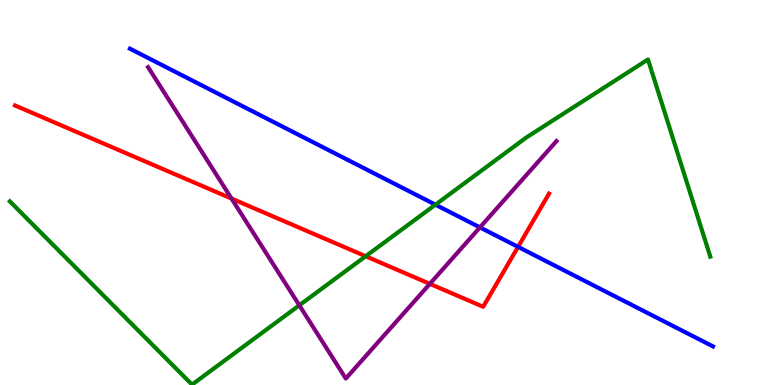[{'lines': ['blue', 'red'], 'intersections': [{'x': 6.68, 'y': 3.59}]}, {'lines': ['green', 'red'], 'intersections': [{'x': 4.72, 'y': 3.34}]}, {'lines': ['purple', 'red'], 'intersections': [{'x': 2.99, 'y': 4.84}, {'x': 5.55, 'y': 2.63}]}, {'lines': ['blue', 'green'], 'intersections': [{'x': 5.62, 'y': 4.68}]}, {'lines': ['blue', 'purple'], 'intersections': [{'x': 6.19, 'y': 4.09}]}, {'lines': ['green', 'purple'], 'intersections': [{'x': 3.86, 'y': 2.07}]}]